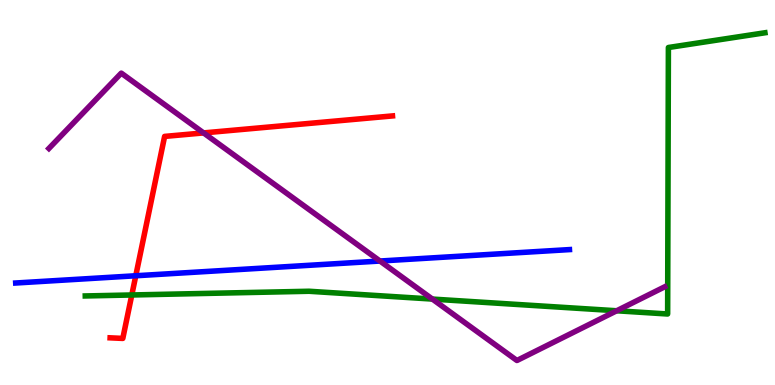[{'lines': ['blue', 'red'], 'intersections': [{'x': 1.75, 'y': 2.84}]}, {'lines': ['green', 'red'], 'intersections': [{'x': 1.7, 'y': 2.34}]}, {'lines': ['purple', 'red'], 'intersections': [{'x': 2.63, 'y': 6.55}]}, {'lines': ['blue', 'green'], 'intersections': []}, {'lines': ['blue', 'purple'], 'intersections': [{'x': 4.9, 'y': 3.22}]}, {'lines': ['green', 'purple'], 'intersections': [{'x': 5.58, 'y': 2.23}, {'x': 7.96, 'y': 1.93}]}]